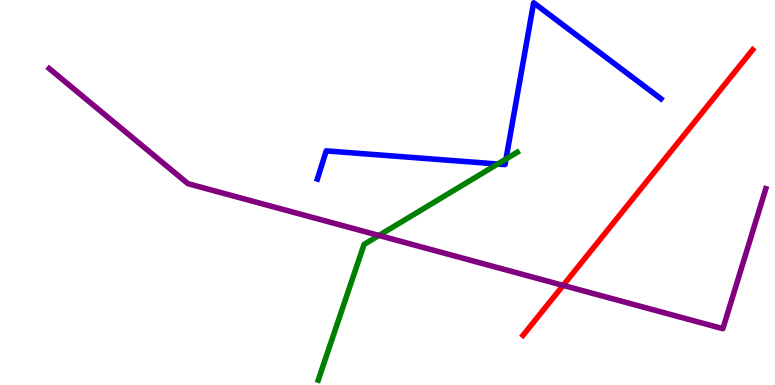[{'lines': ['blue', 'red'], 'intersections': []}, {'lines': ['green', 'red'], 'intersections': []}, {'lines': ['purple', 'red'], 'intersections': [{'x': 7.27, 'y': 2.59}]}, {'lines': ['blue', 'green'], 'intersections': [{'x': 6.42, 'y': 5.74}, {'x': 6.53, 'y': 5.87}]}, {'lines': ['blue', 'purple'], 'intersections': []}, {'lines': ['green', 'purple'], 'intersections': [{'x': 4.89, 'y': 3.88}]}]